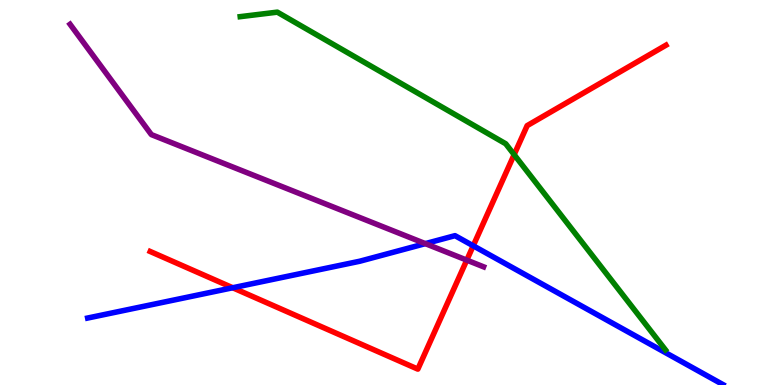[{'lines': ['blue', 'red'], 'intersections': [{'x': 3.0, 'y': 2.53}, {'x': 6.11, 'y': 3.62}]}, {'lines': ['green', 'red'], 'intersections': [{'x': 6.63, 'y': 5.98}]}, {'lines': ['purple', 'red'], 'intersections': [{'x': 6.02, 'y': 3.24}]}, {'lines': ['blue', 'green'], 'intersections': []}, {'lines': ['blue', 'purple'], 'intersections': [{'x': 5.49, 'y': 3.67}]}, {'lines': ['green', 'purple'], 'intersections': []}]